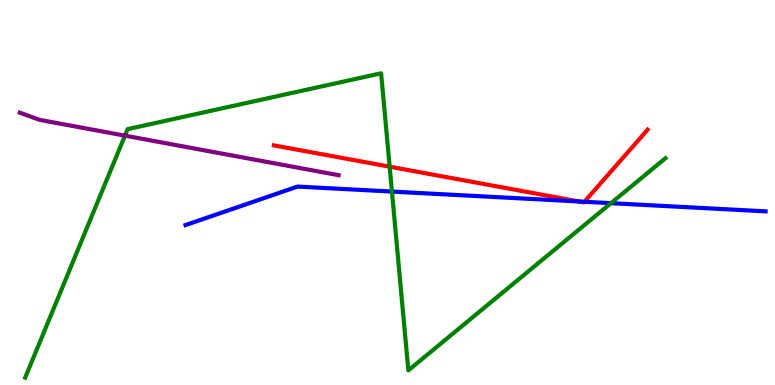[{'lines': ['blue', 'red'], 'intersections': [{'x': 7.47, 'y': 4.77}, {'x': 7.54, 'y': 4.76}]}, {'lines': ['green', 'red'], 'intersections': [{'x': 5.03, 'y': 5.67}]}, {'lines': ['purple', 'red'], 'intersections': []}, {'lines': ['blue', 'green'], 'intersections': [{'x': 5.06, 'y': 5.02}, {'x': 7.88, 'y': 4.72}]}, {'lines': ['blue', 'purple'], 'intersections': []}, {'lines': ['green', 'purple'], 'intersections': [{'x': 1.61, 'y': 6.48}]}]